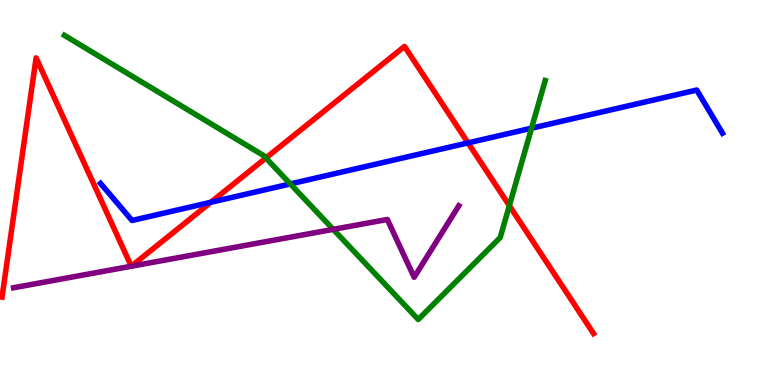[{'lines': ['blue', 'red'], 'intersections': [{'x': 2.72, 'y': 4.75}, {'x': 6.04, 'y': 6.29}]}, {'lines': ['green', 'red'], 'intersections': [{'x': 3.43, 'y': 5.9}, {'x': 6.57, 'y': 4.66}]}, {'lines': ['purple', 'red'], 'intersections': [{'x': 1.69, 'y': 3.08}, {'x': 1.69, 'y': 3.08}]}, {'lines': ['blue', 'green'], 'intersections': [{'x': 3.75, 'y': 5.22}, {'x': 6.86, 'y': 6.67}]}, {'lines': ['blue', 'purple'], 'intersections': []}, {'lines': ['green', 'purple'], 'intersections': [{'x': 4.3, 'y': 4.04}]}]